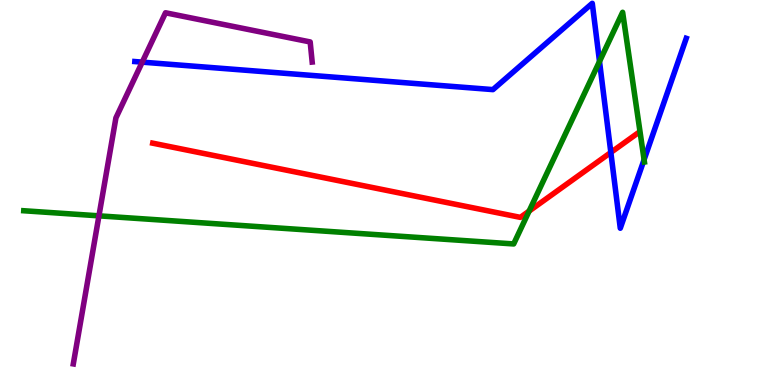[{'lines': ['blue', 'red'], 'intersections': [{'x': 7.88, 'y': 6.04}]}, {'lines': ['green', 'red'], 'intersections': [{'x': 6.83, 'y': 4.52}]}, {'lines': ['purple', 'red'], 'intersections': []}, {'lines': ['blue', 'green'], 'intersections': [{'x': 7.74, 'y': 8.4}, {'x': 8.31, 'y': 5.85}]}, {'lines': ['blue', 'purple'], 'intersections': [{'x': 1.84, 'y': 8.39}]}, {'lines': ['green', 'purple'], 'intersections': [{'x': 1.28, 'y': 4.39}]}]